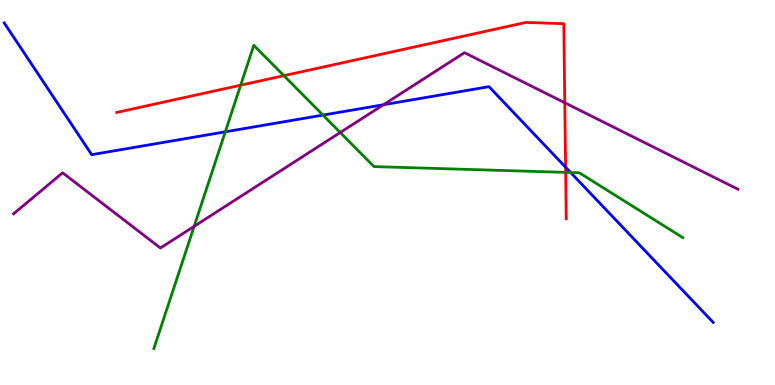[{'lines': ['blue', 'red'], 'intersections': [{'x': 7.3, 'y': 5.66}]}, {'lines': ['green', 'red'], 'intersections': [{'x': 3.11, 'y': 7.79}, {'x': 3.66, 'y': 8.03}, {'x': 7.3, 'y': 5.52}]}, {'lines': ['purple', 'red'], 'intersections': [{'x': 7.29, 'y': 7.33}]}, {'lines': ['blue', 'green'], 'intersections': [{'x': 2.91, 'y': 6.58}, {'x': 4.17, 'y': 7.01}, {'x': 7.36, 'y': 5.52}]}, {'lines': ['blue', 'purple'], 'intersections': [{'x': 4.95, 'y': 7.28}]}, {'lines': ['green', 'purple'], 'intersections': [{'x': 2.5, 'y': 4.12}, {'x': 4.39, 'y': 6.56}]}]